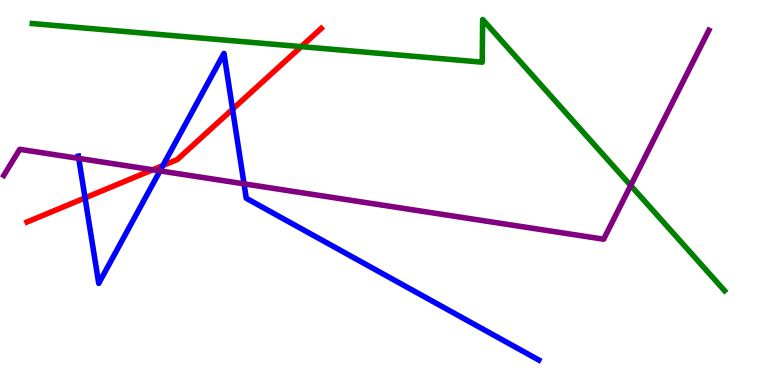[{'lines': ['blue', 'red'], 'intersections': [{'x': 1.1, 'y': 4.86}, {'x': 2.1, 'y': 5.7}, {'x': 3.0, 'y': 7.16}]}, {'lines': ['green', 'red'], 'intersections': [{'x': 3.89, 'y': 8.79}]}, {'lines': ['purple', 'red'], 'intersections': [{'x': 1.97, 'y': 5.59}]}, {'lines': ['blue', 'green'], 'intersections': []}, {'lines': ['blue', 'purple'], 'intersections': [{'x': 1.02, 'y': 5.89}, {'x': 2.06, 'y': 5.56}, {'x': 3.15, 'y': 5.22}]}, {'lines': ['green', 'purple'], 'intersections': [{'x': 8.14, 'y': 5.18}]}]